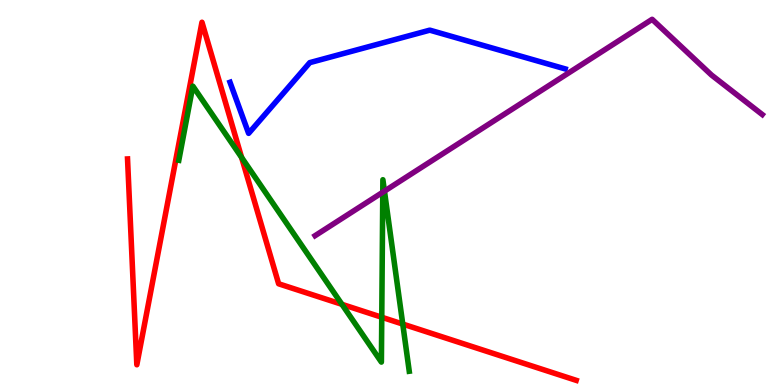[{'lines': ['blue', 'red'], 'intersections': []}, {'lines': ['green', 'red'], 'intersections': [{'x': 3.12, 'y': 5.91}, {'x': 4.41, 'y': 2.1}, {'x': 4.93, 'y': 1.76}, {'x': 5.2, 'y': 1.58}]}, {'lines': ['purple', 'red'], 'intersections': []}, {'lines': ['blue', 'green'], 'intersections': []}, {'lines': ['blue', 'purple'], 'intersections': []}, {'lines': ['green', 'purple'], 'intersections': [{'x': 4.94, 'y': 5.01}, {'x': 4.96, 'y': 5.04}]}]